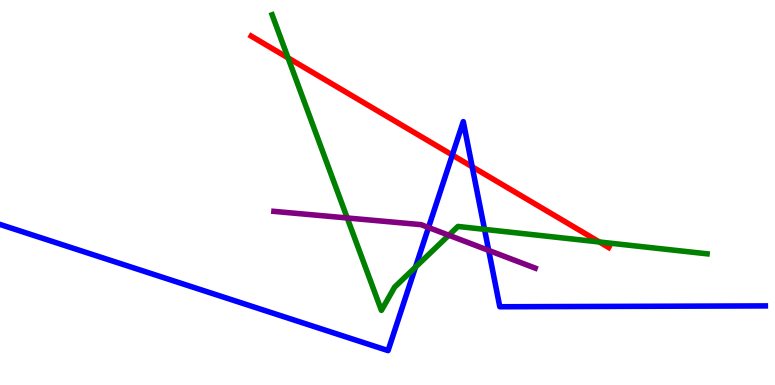[{'lines': ['blue', 'red'], 'intersections': [{'x': 5.84, 'y': 5.97}, {'x': 6.09, 'y': 5.67}]}, {'lines': ['green', 'red'], 'intersections': [{'x': 3.72, 'y': 8.5}, {'x': 7.73, 'y': 3.71}]}, {'lines': ['purple', 'red'], 'intersections': []}, {'lines': ['blue', 'green'], 'intersections': [{'x': 5.36, 'y': 3.06}, {'x': 6.25, 'y': 4.04}]}, {'lines': ['blue', 'purple'], 'intersections': [{'x': 5.53, 'y': 4.09}, {'x': 6.31, 'y': 3.5}]}, {'lines': ['green', 'purple'], 'intersections': [{'x': 4.48, 'y': 4.34}, {'x': 5.79, 'y': 3.89}]}]